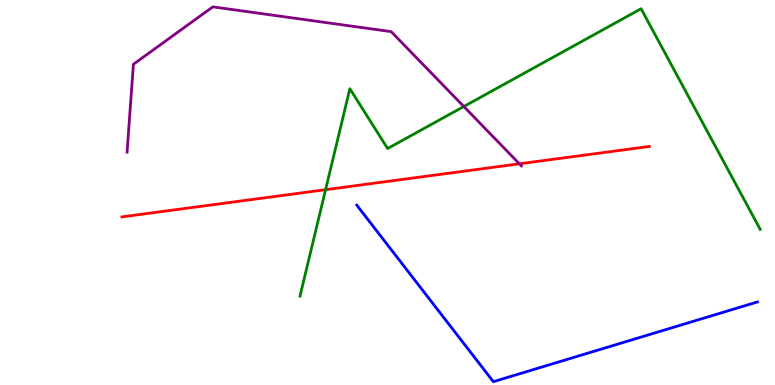[{'lines': ['blue', 'red'], 'intersections': []}, {'lines': ['green', 'red'], 'intersections': [{'x': 4.2, 'y': 5.07}]}, {'lines': ['purple', 'red'], 'intersections': [{'x': 6.7, 'y': 5.75}]}, {'lines': ['blue', 'green'], 'intersections': []}, {'lines': ['blue', 'purple'], 'intersections': []}, {'lines': ['green', 'purple'], 'intersections': [{'x': 5.98, 'y': 7.23}]}]